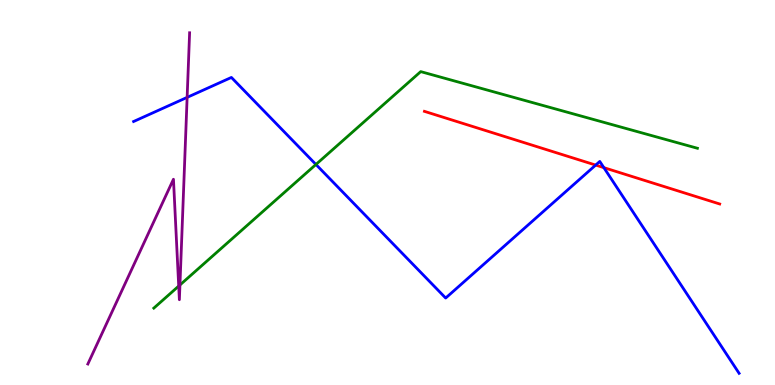[{'lines': ['blue', 'red'], 'intersections': [{'x': 7.69, 'y': 5.71}, {'x': 7.79, 'y': 5.65}]}, {'lines': ['green', 'red'], 'intersections': []}, {'lines': ['purple', 'red'], 'intersections': []}, {'lines': ['blue', 'green'], 'intersections': [{'x': 4.08, 'y': 5.73}]}, {'lines': ['blue', 'purple'], 'intersections': [{'x': 2.41, 'y': 7.47}]}, {'lines': ['green', 'purple'], 'intersections': [{'x': 2.31, 'y': 2.57}, {'x': 2.32, 'y': 2.6}]}]